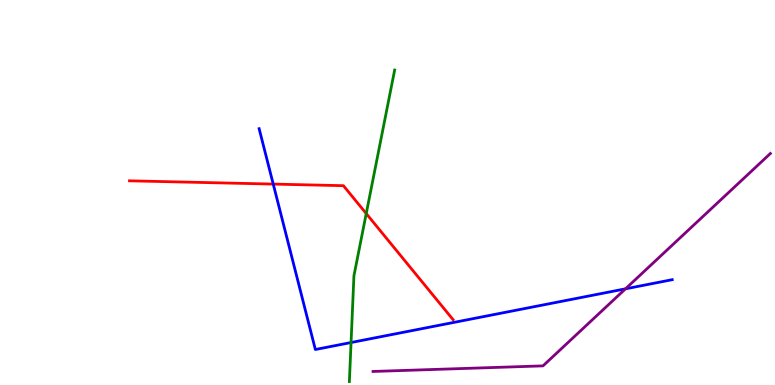[{'lines': ['blue', 'red'], 'intersections': [{'x': 3.53, 'y': 5.22}]}, {'lines': ['green', 'red'], 'intersections': [{'x': 4.73, 'y': 4.45}]}, {'lines': ['purple', 'red'], 'intersections': []}, {'lines': ['blue', 'green'], 'intersections': [{'x': 4.53, 'y': 1.1}]}, {'lines': ['blue', 'purple'], 'intersections': [{'x': 8.07, 'y': 2.5}]}, {'lines': ['green', 'purple'], 'intersections': []}]